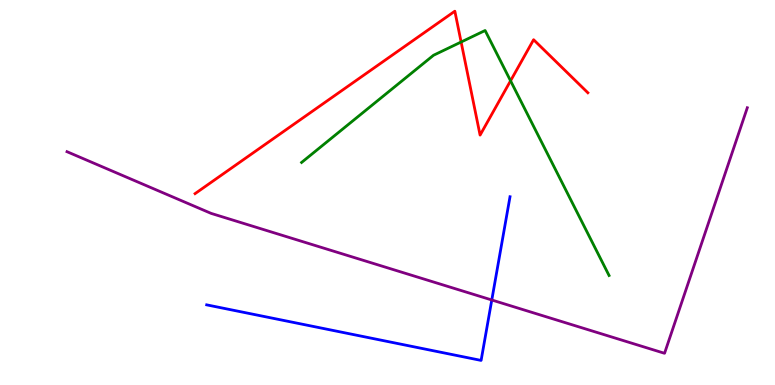[{'lines': ['blue', 'red'], 'intersections': []}, {'lines': ['green', 'red'], 'intersections': [{'x': 5.95, 'y': 8.91}, {'x': 6.59, 'y': 7.9}]}, {'lines': ['purple', 'red'], 'intersections': []}, {'lines': ['blue', 'green'], 'intersections': []}, {'lines': ['blue', 'purple'], 'intersections': [{'x': 6.35, 'y': 2.21}]}, {'lines': ['green', 'purple'], 'intersections': []}]